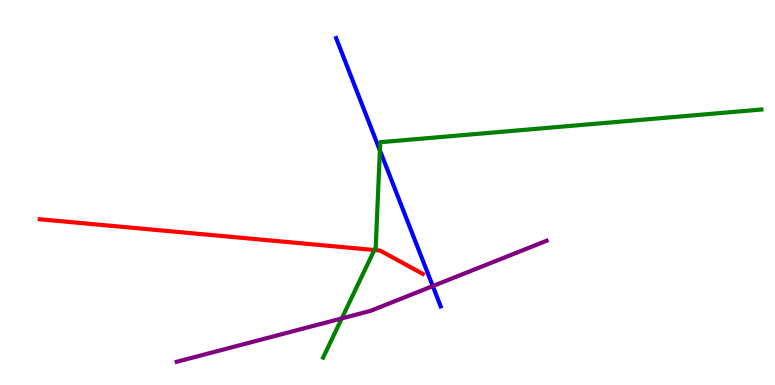[{'lines': ['blue', 'red'], 'intersections': []}, {'lines': ['green', 'red'], 'intersections': [{'x': 4.83, 'y': 3.51}]}, {'lines': ['purple', 'red'], 'intersections': []}, {'lines': ['blue', 'green'], 'intersections': [{'x': 4.9, 'y': 6.1}]}, {'lines': ['blue', 'purple'], 'intersections': [{'x': 5.58, 'y': 2.57}]}, {'lines': ['green', 'purple'], 'intersections': [{'x': 4.41, 'y': 1.73}]}]